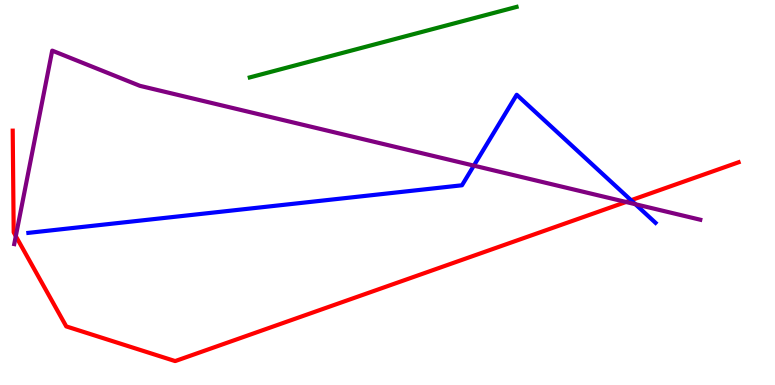[{'lines': ['blue', 'red'], 'intersections': [{'x': 8.14, 'y': 4.8}]}, {'lines': ['green', 'red'], 'intersections': []}, {'lines': ['purple', 'red'], 'intersections': [{'x': 0.204, 'y': 3.87}, {'x': 8.08, 'y': 4.75}]}, {'lines': ['blue', 'green'], 'intersections': []}, {'lines': ['blue', 'purple'], 'intersections': [{'x': 6.11, 'y': 5.7}, {'x': 8.2, 'y': 4.7}]}, {'lines': ['green', 'purple'], 'intersections': []}]